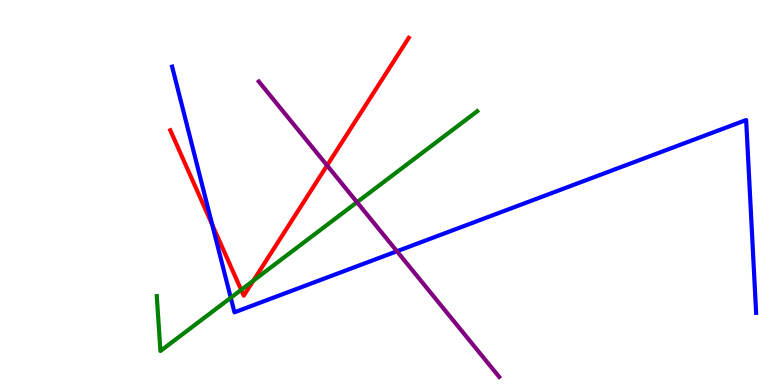[{'lines': ['blue', 'red'], 'intersections': [{'x': 2.74, 'y': 4.16}]}, {'lines': ['green', 'red'], 'intersections': [{'x': 3.11, 'y': 2.47}, {'x': 3.27, 'y': 2.71}]}, {'lines': ['purple', 'red'], 'intersections': [{'x': 4.22, 'y': 5.7}]}, {'lines': ['blue', 'green'], 'intersections': [{'x': 2.98, 'y': 2.27}]}, {'lines': ['blue', 'purple'], 'intersections': [{'x': 5.12, 'y': 3.47}]}, {'lines': ['green', 'purple'], 'intersections': [{'x': 4.61, 'y': 4.75}]}]